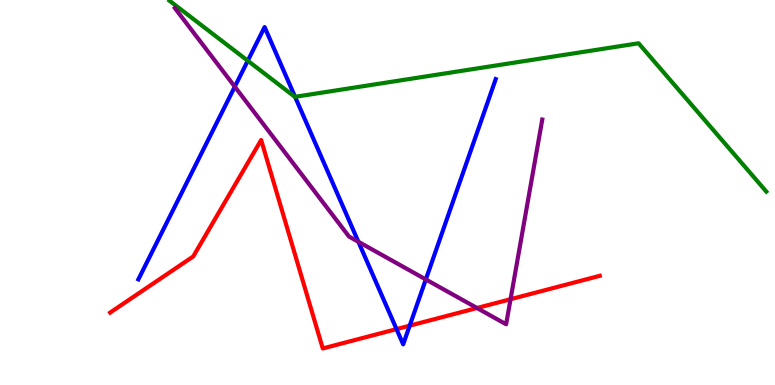[{'lines': ['blue', 'red'], 'intersections': [{'x': 5.12, 'y': 1.45}, {'x': 5.29, 'y': 1.54}]}, {'lines': ['green', 'red'], 'intersections': []}, {'lines': ['purple', 'red'], 'intersections': [{'x': 6.15, 'y': 2.0}, {'x': 6.59, 'y': 2.23}]}, {'lines': ['blue', 'green'], 'intersections': [{'x': 3.2, 'y': 8.42}, {'x': 3.81, 'y': 7.49}]}, {'lines': ['blue', 'purple'], 'intersections': [{'x': 3.03, 'y': 7.75}, {'x': 4.62, 'y': 3.72}, {'x': 5.49, 'y': 2.74}]}, {'lines': ['green', 'purple'], 'intersections': []}]